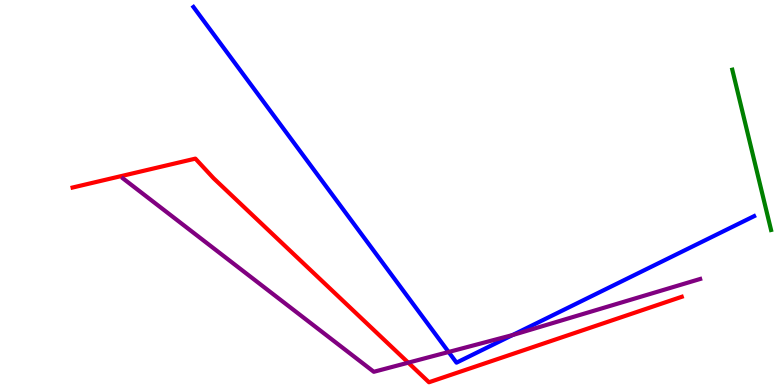[{'lines': ['blue', 'red'], 'intersections': []}, {'lines': ['green', 'red'], 'intersections': []}, {'lines': ['purple', 'red'], 'intersections': [{'x': 5.27, 'y': 0.58}]}, {'lines': ['blue', 'green'], 'intersections': []}, {'lines': ['blue', 'purple'], 'intersections': [{'x': 5.79, 'y': 0.857}, {'x': 6.61, 'y': 1.3}]}, {'lines': ['green', 'purple'], 'intersections': []}]